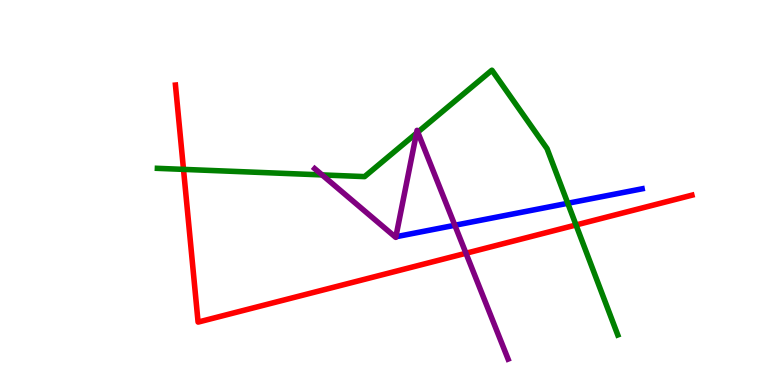[{'lines': ['blue', 'red'], 'intersections': []}, {'lines': ['green', 'red'], 'intersections': [{'x': 2.37, 'y': 5.6}, {'x': 7.43, 'y': 4.16}]}, {'lines': ['purple', 'red'], 'intersections': [{'x': 6.01, 'y': 3.42}]}, {'lines': ['blue', 'green'], 'intersections': [{'x': 7.33, 'y': 4.72}]}, {'lines': ['blue', 'purple'], 'intersections': [{'x': 5.87, 'y': 4.15}]}, {'lines': ['green', 'purple'], 'intersections': [{'x': 4.16, 'y': 5.46}, {'x': 5.37, 'y': 6.54}, {'x': 5.39, 'y': 6.57}]}]